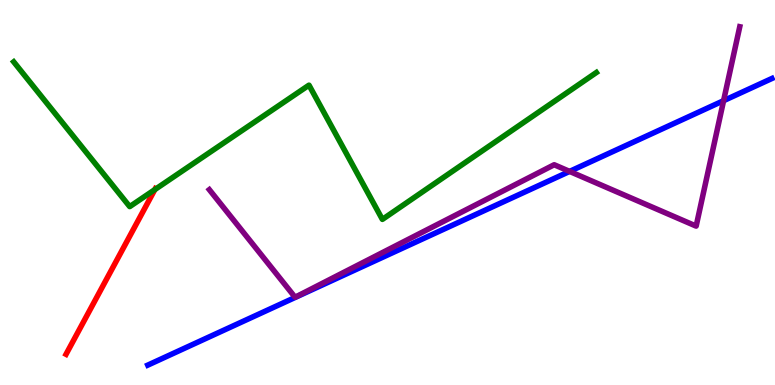[{'lines': ['blue', 'red'], 'intersections': []}, {'lines': ['green', 'red'], 'intersections': [{'x': 2.0, 'y': 5.08}]}, {'lines': ['purple', 'red'], 'intersections': []}, {'lines': ['blue', 'green'], 'intersections': []}, {'lines': ['blue', 'purple'], 'intersections': [{'x': 7.35, 'y': 5.55}, {'x': 9.34, 'y': 7.38}]}, {'lines': ['green', 'purple'], 'intersections': []}]